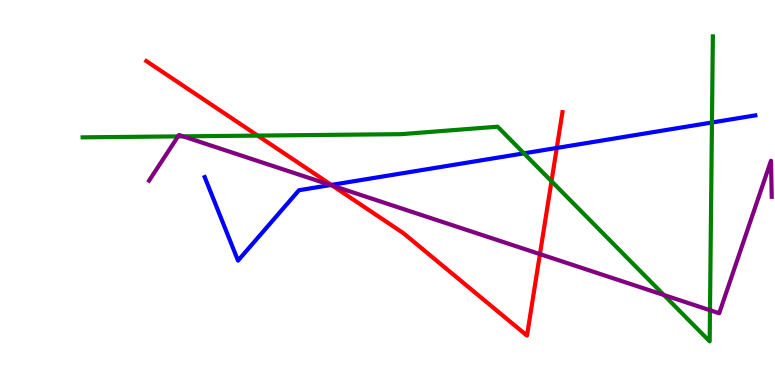[{'lines': ['blue', 'red'], 'intersections': [{'x': 4.28, 'y': 5.2}, {'x': 7.18, 'y': 6.16}]}, {'lines': ['green', 'red'], 'intersections': [{'x': 3.32, 'y': 6.48}, {'x': 7.12, 'y': 5.29}]}, {'lines': ['purple', 'red'], 'intersections': [{'x': 4.29, 'y': 5.18}, {'x': 6.97, 'y': 3.4}]}, {'lines': ['blue', 'green'], 'intersections': [{'x': 6.76, 'y': 6.02}, {'x': 9.19, 'y': 6.82}]}, {'lines': ['blue', 'purple'], 'intersections': [{'x': 4.27, 'y': 5.19}]}, {'lines': ['green', 'purple'], 'intersections': [{'x': 2.3, 'y': 6.46}, {'x': 2.36, 'y': 6.46}, {'x': 8.57, 'y': 2.34}, {'x': 9.16, 'y': 1.94}]}]